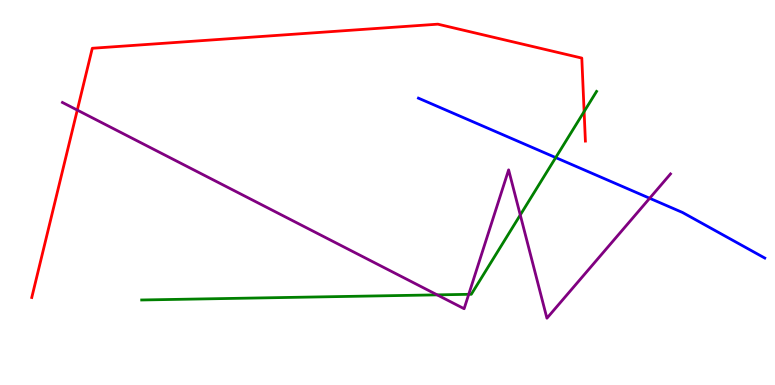[{'lines': ['blue', 'red'], 'intersections': []}, {'lines': ['green', 'red'], 'intersections': [{'x': 7.54, 'y': 7.1}]}, {'lines': ['purple', 'red'], 'intersections': [{'x': 0.997, 'y': 7.14}]}, {'lines': ['blue', 'green'], 'intersections': [{'x': 7.17, 'y': 5.91}]}, {'lines': ['blue', 'purple'], 'intersections': [{'x': 8.38, 'y': 4.85}]}, {'lines': ['green', 'purple'], 'intersections': [{'x': 5.64, 'y': 2.34}, {'x': 6.05, 'y': 2.36}, {'x': 6.71, 'y': 4.42}]}]